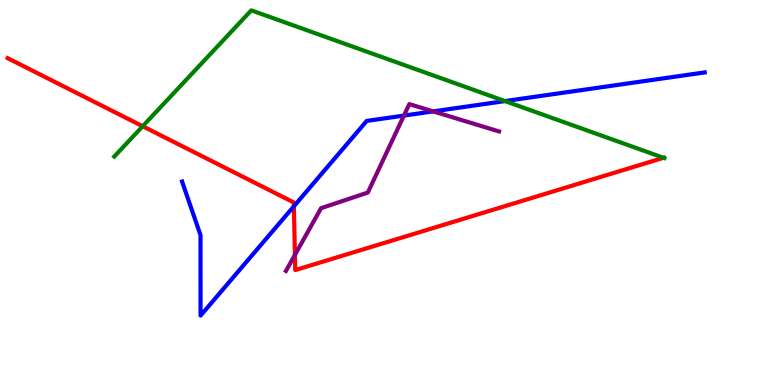[{'lines': ['blue', 'red'], 'intersections': [{'x': 3.79, 'y': 4.64}]}, {'lines': ['green', 'red'], 'intersections': [{'x': 1.84, 'y': 6.72}, {'x': 8.56, 'y': 5.9}]}, {'lines': ['purple', 'red'], 'intersections': [{'x': 3.81, 'y': 3.38}]}, {'lines': ['blue', 'green'], 'intersections': [{'x': 6.52, 'y': 7.37}]}, {'lines': ['blue', 'purple'], 'intersections': [{'x': 5.21, 'y': 7.0}, {'x': 5.59, 'y': 7.11}]}, {'lines': ['green', 'purple'], 'intersections': []}]